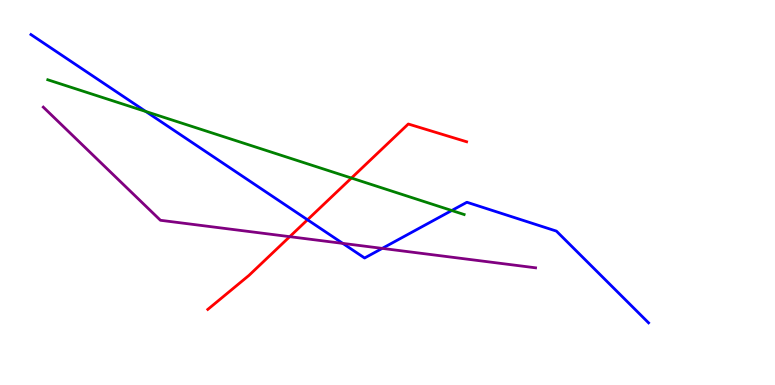[{'lines': ['blue', 'red'], 'intersections': [{'x': 3.97, 'y': 4.29}]}, {'lines': ['green', 'red'], 'intersections': [{'x': 4.53, 'y': 5.38}]}, {'lines': ['purple', 'red'], 'intersections': [{'x': 3.74, 'y': 3.85}]}, {'lines': ['blue', 'green'], 'intersections': [{'x': 1.88, 'y': 7.1}, {'x': 5.83, 'y': 4.53}]}, {'lines': ['blue', 'purple'], 'intersections': [{'x': 4.42, 'y': 3.68}, {'x': 4.93, 'y': 3.55}]}, {'lines': ['green', 'purple'], 'intersections': []}]